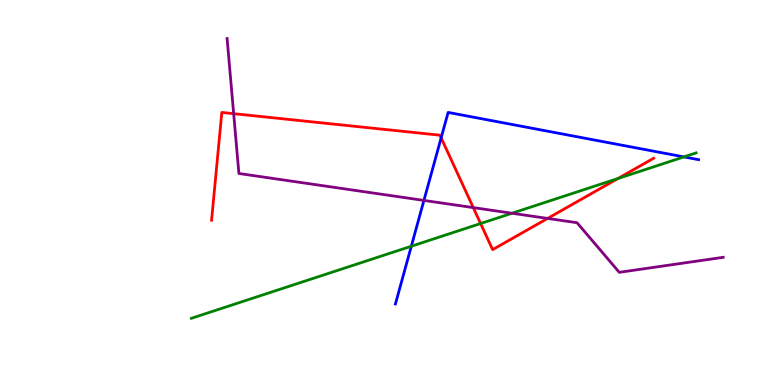[{'lines': ['blue', 'red'], 'intersections': [{'x': 5.69, 'y': 6.42}]}, {'lines': ['green', 'red'], 'intersections': [{'x': 6.2, 'y': 4.19}, {'x': 7.97, 'y': 5.36}]}, {'lines': ['purple', 'red'], 'intersections': [{'x': 3.02, 'y': 7.05}, {'x': 6.11, 'y': 4.61}, {'x': 7.07, 'y': 4.33}]}, {'lines': ['blue', 'green'], 'intersections': [{'x': 5.31, 'y': 3.6}, {'x': 8.82, 'y': 5.92}]}, {'lines': ['blue', 'purple'], 'intersections': [{'x': 5.47, 'y': 4.79}]}, {'lines': ['green', 'purple'], 'intersections': [{'x': 6.61, 'y': 4.46}]}]